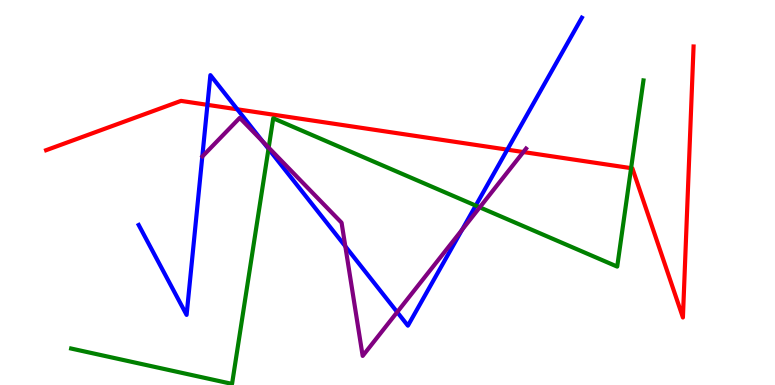[{'lines': ['blue', 'red'], 'intersections': [{'x': 2.68, 'y': 7.28}, {'x': 3.06, 'y': 7.16}, {'x': 6.55, 'y': 6.11}]}, {'lines': ['green', 'red'], 'intersections': [{'x': 8.14, 'y': 5.63}]}, {'lines': ['purple', 'red'], 'intersections': [{'x': 6.75, 'y': 6.05}]}, {'lines': ['blue', 'green'], 'intersections': [{'x': 3.46, 'y': 6.13}, {'x': 6.14, 'y': 4.66}]}, {'lines': ['blue', 'purple'], 'intersections': [{'x': 3.39, 'y': 6.33}, {'x': 4.46, 'y': 3.6}, {'x': 5.13, 'y': 1.89}, {'x': 5.96, 'y': 4.03}]}, {'lines': ['green', 'purple'], 'intersections': [{'x': 3.47, 'y': 6.17}, {'x': 6.19, 'y': 4.61}]}]